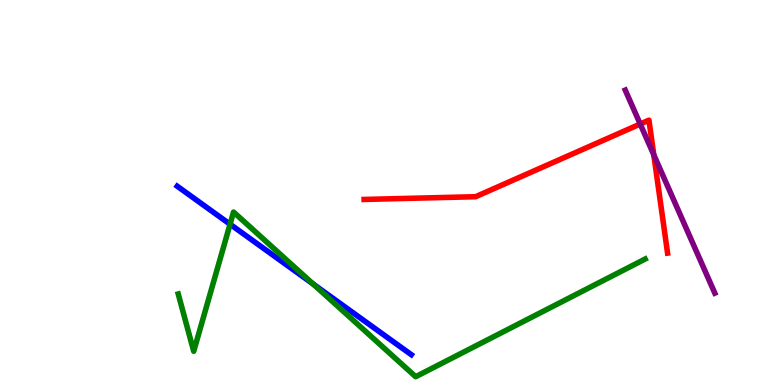[{'lines': ['blue', 'red'], 'intersections': []}, {'lines': ['green', 'red'], 'intersections': []}, {'lines': ['purple', 'red'], 'intersections': [{'x': 8.26, 'y': 6.78}, {'x': 8.44, 'y': 5.98}]}, {'lines': ['blue', 'green'], 'intersections': [{'x': 2.97, 'y': 4.18}, {'x': 4.04, 'y': 2.62}]}, {'lines': ['blue', 'purple'], 'intersections': []}, {'lines': ['green', 'purple'], 'intersections': []}]